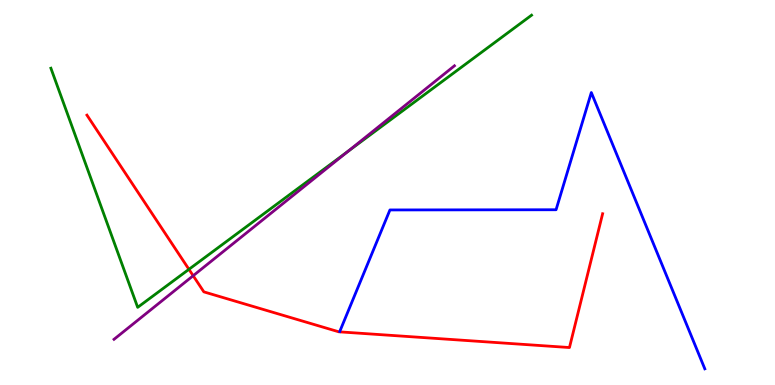[{'lines': ['blue', 'red'], 'intersections': []}, {'lines': ['green', 'red'], 'intersections': [{'x': 2.44, 'y': 3.0}]}, {'lines': ['purple', 'red'], 'intersections': [{'x': 2.49, 'y': 2.84}]}, {'lines': ['blue', 'green'], 'intersections': []}, {'lines': ['blue', 'purple'], 'intersections': []}, {'lines': ['green', 'purple'], 'intersections': [{'x': 4.49, 'y': 6.06}]}]